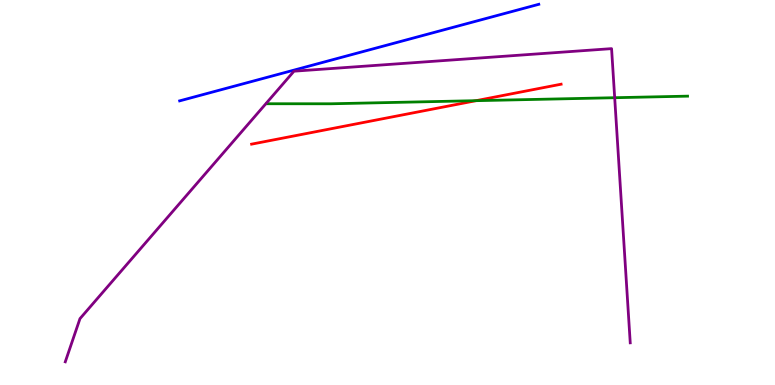[{'lines': ['blue', 'red'], 'intersections': []}, {'lines': ['green', 'red'], 'intersections': [{'x': 6.14, 'y': 7.39}]}, {'lines': ['purple', 'red'], 'intersections': []}, {'lines': ['blue', 'green'], 'intersections': []}, {'lines': ['blue', 'purple'], 'intersections': []}, {'lines': ['green', 'purple'], 'intersections': [{'x': 7.93, 'y': 7.46}]}]